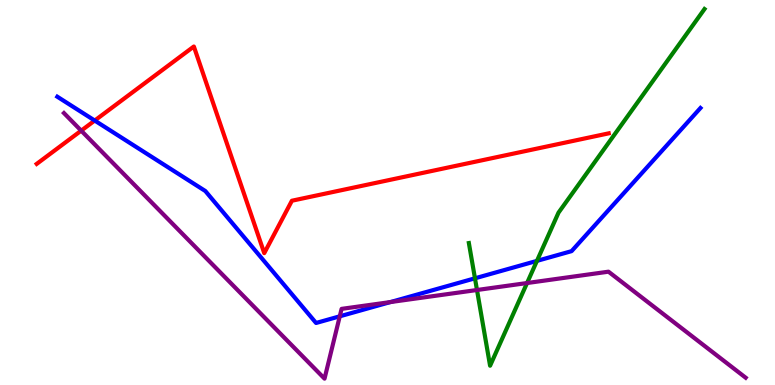[{'lines': ['blue', 'red'], 'intersections': [{'x': 1.22, 'y': 6.87}]}, {'lines': ['green', 'red'], 'intersections': []}, {'lines': ['purple', 'red'], 'intersections': [{'x': 1.05, 'y': 6.61}]}, {'lines': ['blue', 'green'], 'intersections': [{'x': 6.13, 'y': 2.77}, {'x': 6.93, 'y': 3.22}]}, {'lines': ['blue', 'purple'], 'intersections': [{'x': 4.38, 'y': 1.78}, {'x': 5.04, 'y': 2.15}]}, {'lines': ['green', 'purple'], 'intersections': [{'x': 6.15, 'y': 2.47}, {'x': 6.8, 'y': 2.65}]}]